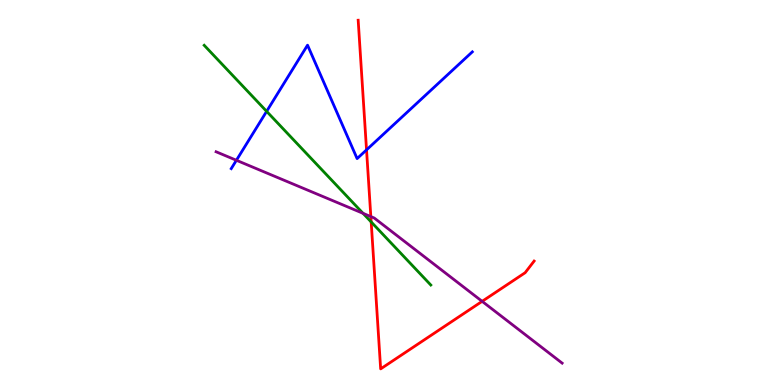[{'lines': ['blue', 'red'], 'intersections': [{'x': 4.73, 'y': 6.11}]}, {'lines': ['green', 'red'], 'intersections': [{'x': 4.79, 'y': 4.24}]}, {'lines': ['purple', 'red'], 'intersections': [{'x': 4.78, 'y': 4.37}, {'x': 6.22, 'y': 2.17}]}, {'lines': ['blue', 'green'], 'intersections': [{'x': 3.44, 'y': 7.11}]}, {'lines': ['blue', 'purple'], 'intersections': [{'x': 3.05, 'y': 5.84}]}, {'lines': ['green', 'purple'], 'intersections': [{'x': 4.68, 'y': 4.46}]}]